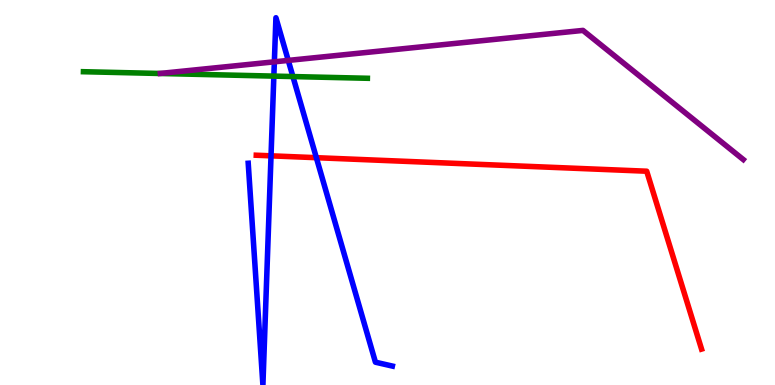[{'lines': ['blue', 'red'], 'intersections': [{'x': 3.5, 'y': 5.95}, {'x': 4.08, 'y': 5.9}]}, {'lines': ['green', 'red'], 'intersections': []}, {'lines': ['purple', 'red'], 'intersections': []}, {'lines': ['blue', 'green'], 'intersections': [{'x': 3.53, 'y': 8.02}, {'x': 3.78, 'y': 8.01}]}, {'lines': ['blue', 'purple'], 'intersections': [{'x': 3.54, 'y': 8.39}, {'x': 3.72, 'y': 8.43}]}, {'lines': ['green', 'purple'], 'intersections': []}]